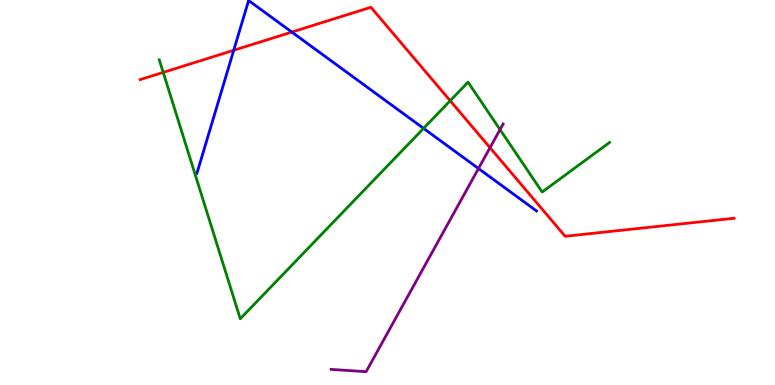[{'lines': ['blue', 'red'], 'intersections': [{'x': 3.02, 'y': 8.69}, {'x': 3.77, 'y': 9.17}]}, {'lines': ['green', 'red'], 'intersections': [{'x': 2.11, 'y': 8.12}, {'x': 5.81, 'y': 7.38}]}, {'lines': ['purple', 'red'], 'intersections': [{'x': 6.32, 'y': 6.16}]}, {'lines': ['blue', 'green'], 'intersections': [{'x': 5.47, 'y': 6.67}]}, {'lines': ['blue', 'purple'], 'intersections': [{'x': 6.17, 'y': 5.62}]}, {'lines': ['green', 'purple'], 'intersections': [{'x': 6.45, 'y': 6.63}]}]